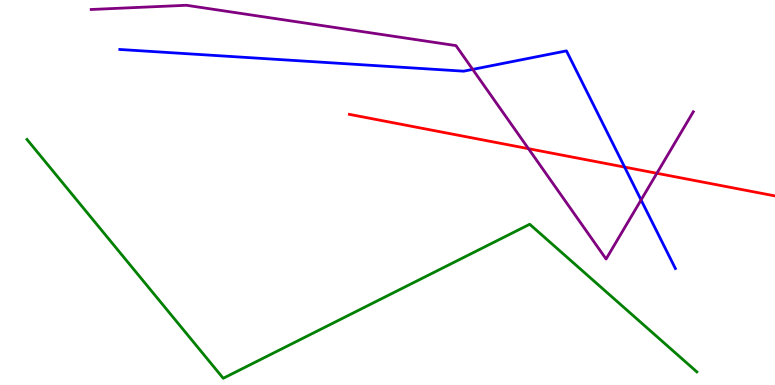[{'lines': ['blue', 'red'], 'intersections': [{'x': 8.06, 'y': 5.66}]}, {'lines': ['green', 'red'], 'intersections': []}, {'lines': ['purple', 'red'], 'intersections': [{'x': 6.82, 'y': 6.14}, {'x': 8.48, 'y': 5.5}]}, {'lines': ['blue', 'green'], 'intersections': []}, {'lines': ['blue', 'purple'], 'intersections': [{'x': 6.1, 'y': 8.2}, {'x': 8.27, 'y': 4.81}]}, {'lines': ['green', 'purple'], 'intersections': []}]